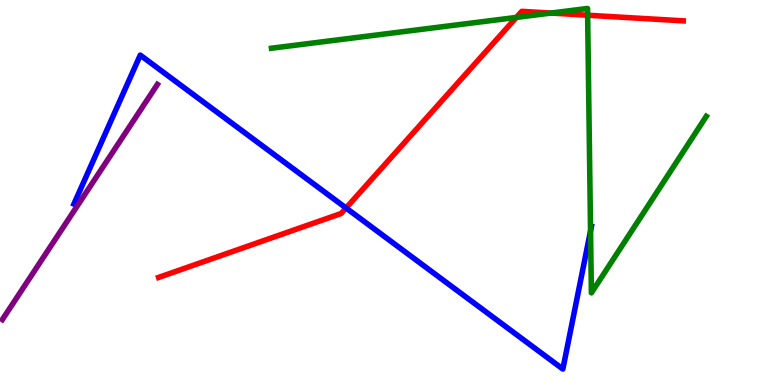[{'lines': ['blue', 'red'], 'intersections': [{'x': 4.47, 'y': 4.6}]}, {'lines': ['green', 'red'], 'intersections': [{'x': 6.66, 'y': 9.55}, {'x': 7.11, 'y': 9.66}, {'x': 7.58, 'y': 9.6}]}, {'lines': ['purple', 'red'], 'intersections': []}, {'lines': ['blue', 'green'], 'intersections': [{'x': 7.62, 'y': 4.0}]}, {'lines': ['blue', 'purple'], 'intersections': []}, {'lines': ['green', 'purple'], 'intersections': []}]